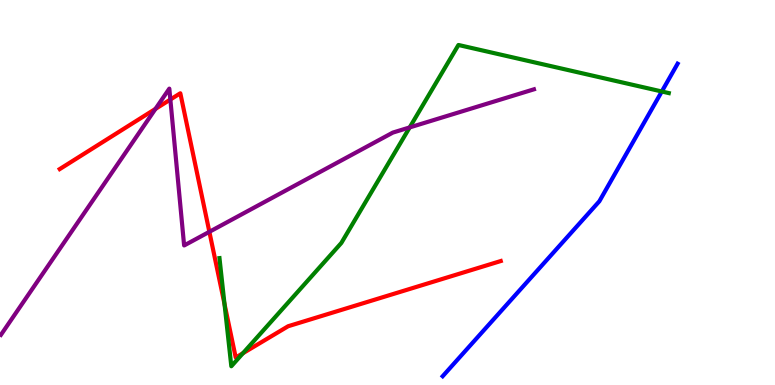[{'lines': ['blue', 'red'], 'intersections': []}, {'lines': ['green', 'red'], 'intersections': [{'x': 2.9, 'y': 2.1}, {'x': 3.14, 'y': 0.826}]}, {'lines': ['purple', 'red'], 'intersections': [{'x': 2.01, 'y': 7.17}, {'x': 2.2, 'y': 7.41}, {'x': 2.7, 'y': 3.98}]}, {'lines': ['blue', 'green'], 'intersections': [{'x': 8.54, 'y': 7.62}]}, {'lines': ['blue', 'purple'], 'intersections': []}, {'lines': ['green', 'purple'], 'intersections': [{'x': 5.29, 'y': 6.69}]}]